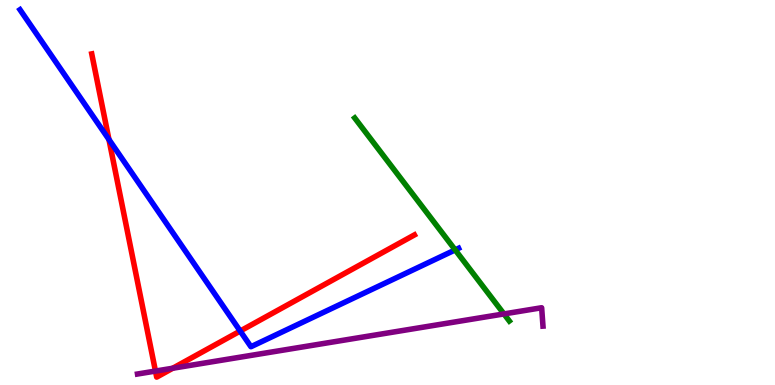[{'lines': ['blue', 'red'], 'intersections': [{'x': 1.41, 'y': 6.38}, {'x': 3.1, 'y': 1.4}]}, {'lines': ['green', 'red'], 'intersections': []}, {'lines': ['purple', 'red'], 'intersections': [{'x': 2.01, 'y': 0.362}, {'x': 2.23, 'y': 0.436}]}, {'lines': ['blue', 'green'], 'intersections': [{'x': 5.87, 'y': 3.51}]}, {'lines': ['blue', 'purple'], 'intersections': []}, {'lines': ['green', 'purple'], 'intersections': [{'x': 6.5, 'y': 1.85}]}]